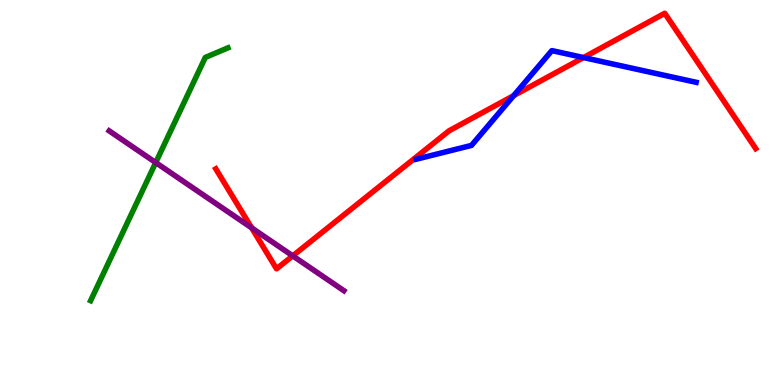[{'lines': ['blue', 'red'], 'intersections': [{'x': 6.63, 'y': 7.52}, {'x': 7.53, 'y': 8.5}]}, {'lines': ['green', 'red'], 'intersections': []}, {'lines': ['purple', 'red'], 'intersections': [{'x': 3.25, 'y': 4.08}, {'x': 3.78, 'y': 3.35}]}, {'lines': ['blue', 'green'], 'intersections': []}, {'lines': ['blue', 'purple'], 'intersections': []}, {'lines': ['green', 'purple'], 'intersections': [{'x': 2.01, 'y': 5.78}]}]